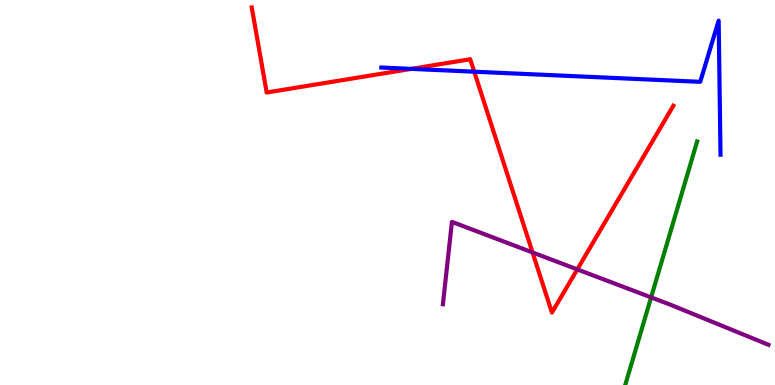[{'lines': ['blue', 'red'], 'intersections': [{'x': 5.31, 'y': 8.21}, {'x': 6.12, 'y': 8.14}]}, {'lines': ['green', 'red'], 'intersections': []}, {'lines': ['purple', 'red'], 'intersections': [{'x': 6.87, 'y': 3.44}, {'x': 7.45, 'y': 3.0}]}, {'lines': ['blue', 'green'], 'intersections': []}, {'lines': ['blue', 'purple'], 'intersections': []}, {'lines': ['green', 'purple'], 'intersections': [{'x': 8.4, 'y': 2.28}]}]